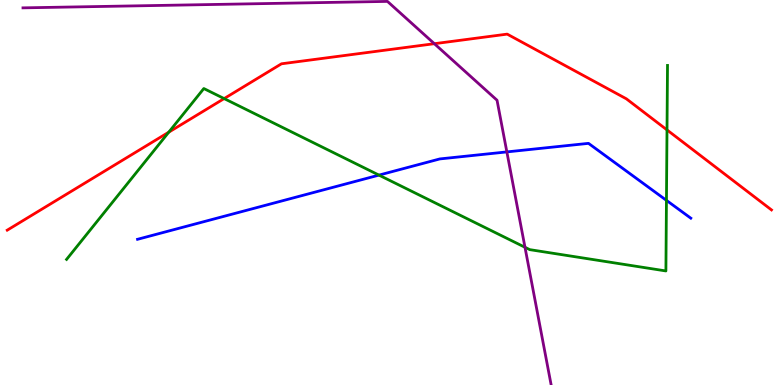[{'lines': ['blue', 'red'], 'intersections': []}, {'lines': ['green', 'red'], 'intersections': [{'x': 2.18, 'y': 6.57}, {'x': 2.89, 'y': 7.44}, {'x': 8.61, 'y': 6.63}]}, {'lines': ['purple', 'red'], 'intersections': [{'x': 5.6, 'y': 8.86}]}, {'lines': ['blue', 'green'], 'intersections': [{'x': 4.89, 'y': 5.45}, {'x': 8.6, 'y': 4.8}]}, {'lines': ['blue', 'purple'], 'intersections': [{'x': 6.54, 'y': 6.05}]}, {'lines': ['green', 'purple'], 'intersections': [{'x': 6.77, 'y': 3.58}]}]